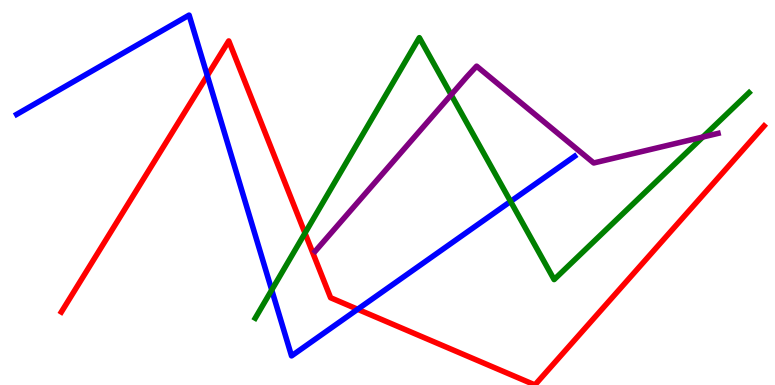[{'lines': ['blue', 'red'], 'intersections': [{'x': 2.67, 'y': 8.04}, {'x': 4.61, 'y': 1.97}]}, {'lines': ['green', 'red'], 'intersections': [{'x': 3.94, 'y': 3.94}]}, {'lines': ['purple', 'red'], 'intersections': []}, {'lines': ['blue', 'green'], 'intersections': [{'x': 3.51, 'y': 2.47}, {'x': 6.59, 'y': 4.77}]}, {'lines': ['blue', 'purple'], 'intersections': []}, {'lines': ['green', 'purple'], 'intersections': [{'x': 5.82, 'y': 7.54}, {'x': 9.07, 'y': 6.44}]}]